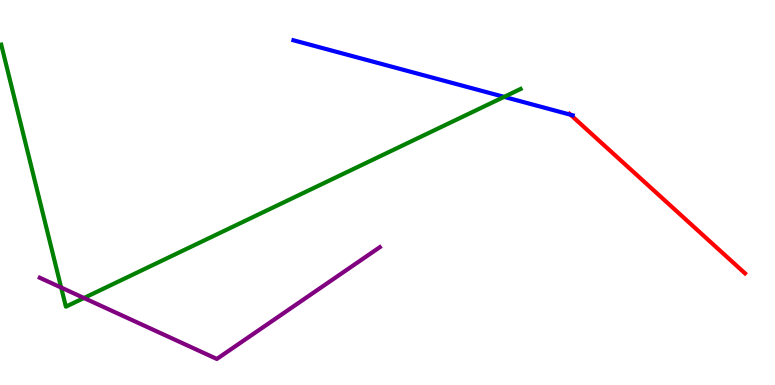[{'lines': ['blue', 'red'], 'intersections': [{'x': 7.36, 'y': 7.02}]}, {'lines': ['green', 'red'], 'intersections': []}, {'lines': ['purple', 'red'], 'intersections': []}, {'lines': ['blue', 'green'], 'intersections': [{'x': 6.5, 'y': 7.48}]}, {'lines': ['blue', 'purple'], 'intersections': []}, {'lines': ['green', 'purple'], 'intersections': [{'x': 0.789, 'y': 2.53}, {'x': 1.08, 'y': 2.26}]}]